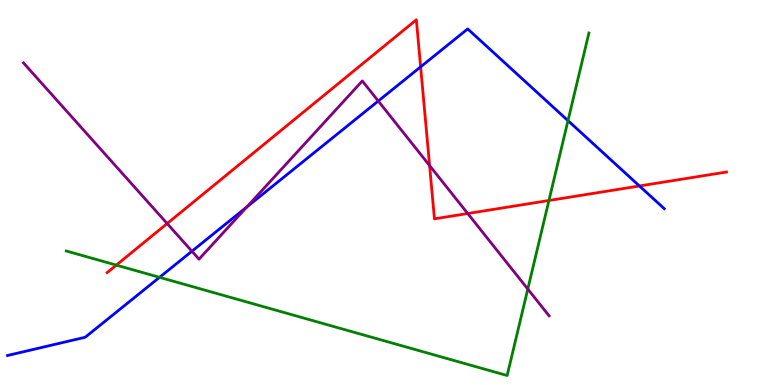[{'lines': ['blue', 'red'], 'intersections': [{'x': 5.43, 'y': 8.26}, {'x': 8.25, 'y': 5.17}]}, {'lines': ['green', 'red'], 'intersections': [{'x': 1.5, 'y': 3.11}, {'x': 7.08, 'y': 4.79}]}, {'lines': ['purple', 'red'], 'intersections': [{'x': 2.16, 'y': 4.19}, {'x': 5.54, 'y': 5.7}, {'x': 6.04, 'y': 4.45}]}, {'lines': ['blue', 'green'], 'intersections': [{'x': 2.06, 'y': 2.8}, {'x': 7.33, 'y': 6.87}]}, {'lines': ['blue', 'purple'], 'intersections': [{'x': 2.48, 'y': 3.47}, {'x': 3.19, 'y': 4.63}, {'x': 4.88, 'y': 7.38}]}, {'lines': ['green', 'purple'], 'intersections': [{'x': 6.81, 'y': 2.49}]}]